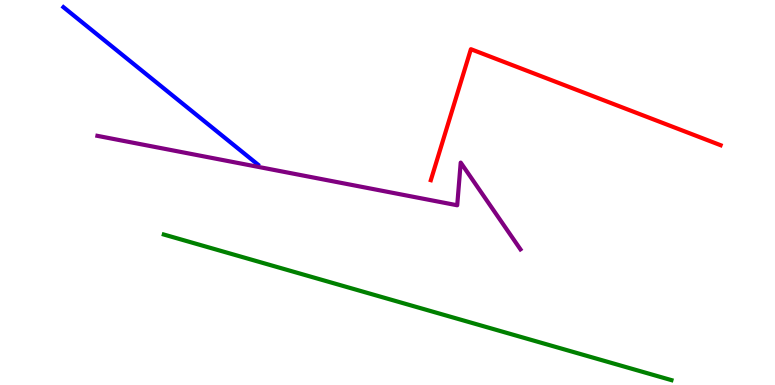[{'lines': ['blue', 'red'], 'intersections': []}, {'lines': ['green', 'red'], 'intersections': []}, {'lines': ['purple', 'red'], 'intersections': []}, {'lines': ['blue', 'green'], 'intersections': []}, {'lines': ['blue', 'purple'], 'intersections': []}, {'lines': ['green', 'purple'], 'intersections': []}]